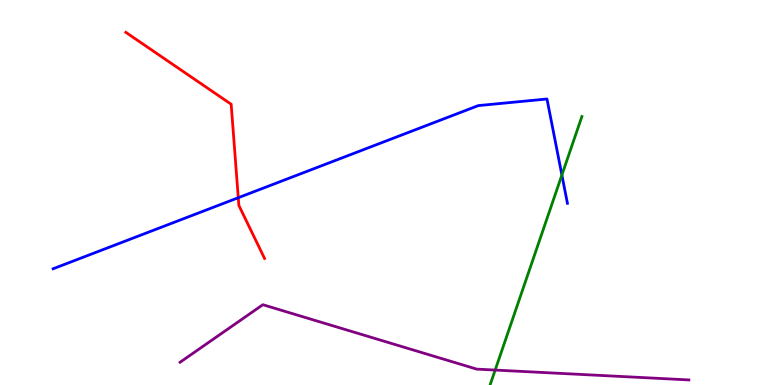[{'lines': ['blue', 'red'], 'intersections': [{'x': 3.07, 'y': 4.86}]}, {'lines': ['green', 'red'], 'intersections': []}, {'lines': ['purple', 'red'], 'intersections': []}, {'lines': ['blue', 'green'], 'intersections': [{'x': 7.25, 'y': 5.45}]}, {'lines': ['blue', 'purple'], 'intersections': []}, {'lines': ['green', 'purple'], 'intersections': [{'x': 6.39, 'y': 0.388}]}]